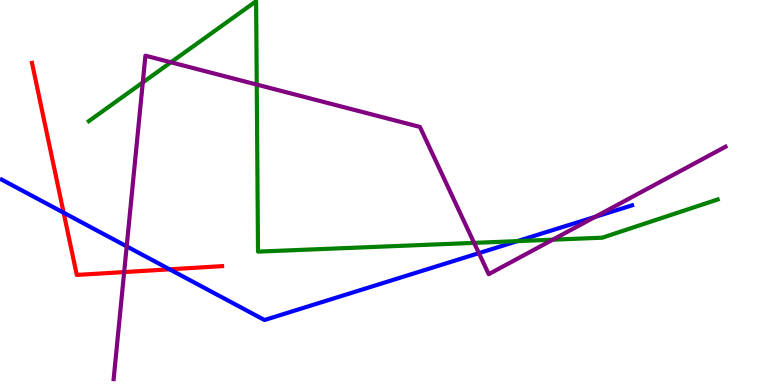[{'lines': ['blue', 'red'], 'intersections': [{'x': 0.821, 'y': 4.48}, {'x': 2.19, 'y': 3.0}]}, {'lines': ['green', 'red'], 'intersections': []}, {'lines': ['purple', 'red'], 'intersections': [{'x': 1.6, 'y': 2.93}]}, {'lines': ['blue', 'green'], 'intersections': [{'x': 6.68, 'y': 3.74}]}, {'lines': ['blue', 'purple'], 'intersections': [{'x': 1.63, 'y': 3.6}, {'x': 6.18, 'y': 3.43}, {'x': 7.68, 'y': 4.37}]}, {'lines': ['green', 'purple'], 'intersections': [{'x': 1.84, 'y': 7.86}, {'x': 2.21, 'y': 8.38}, {'x': 3.31, 'y': 7.8}, {'x': 6.12, 'y': 3.69}, {'x': 7.13, 'y': 3.77}]}]